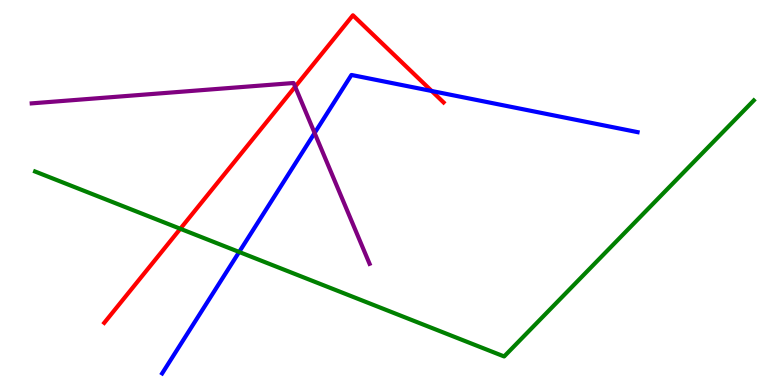[{'lines': ['blue', 'red'], 'intersections': [{'x': 5.57, 'y': 7.64}]}, {'lines': ['green', 'red'], 'intersections': [{'x': 2.33, 'y': 4.06}]}, {'lines': ['purple', 'red'], 'intersections': [{'x': 3.81, 'y': 7.75}]}, {'lines': ['blue', 'green'], 'intersections': [{'x': 3.09, 'y': 3.46}]}, {'lines': ['blue', 'purple'], 'intersections': [{'x': 4.06, 'y': 6.55}]}, {'lines': ['green', 'purple'], 'intersections': []}]